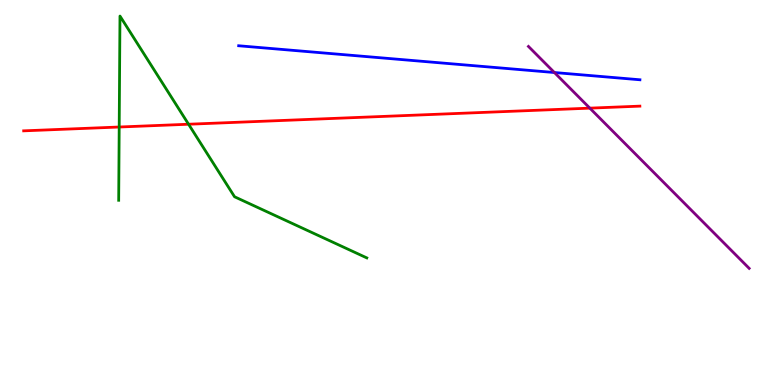[{'lines': ['blue', 'red'], 'intersections': []}, {'lines': ['green', 'red'], 'intersections': [{'x': 1.54, 'y': 6.7}, {'x': 2.43, 'y': 6.77}]}, {'lines': ['purple', 'red'], 'intersections': [{'x': 7.61, 'y': 7.19}]}, {'lines': ['blue', 'green'], 'intersections': []}, {'lines': ['blue', 'purple'], 'intersections': [{'x': 7.15, 'y': 8.12}]}, {'lines': ['green', 'purple'], 'intersections': []}]